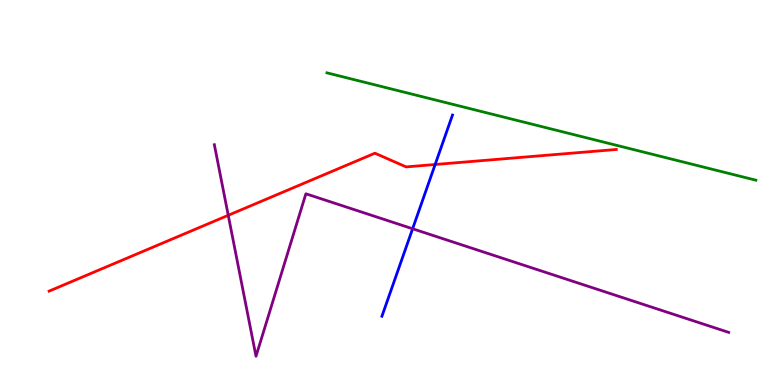[{'lines': ['blue', 'red'], 'intersections': [{'x': 5.61, 'y': 5.73}]}, {'lines': ['green', 'red'], 'intersections': []}, {'lines': ['purple', 'red'], 'intersections': [{'x': 2.95, 'y': 4.41}]}, {'lines': ['blue', 'green'], 'intersections': []}, {'lines': ['blue', 'purple'], 'intersections': [{'x': 5.32, 'y': 4.06}]}, {'lines': ['green', 'purple'], 'intersections': []}]